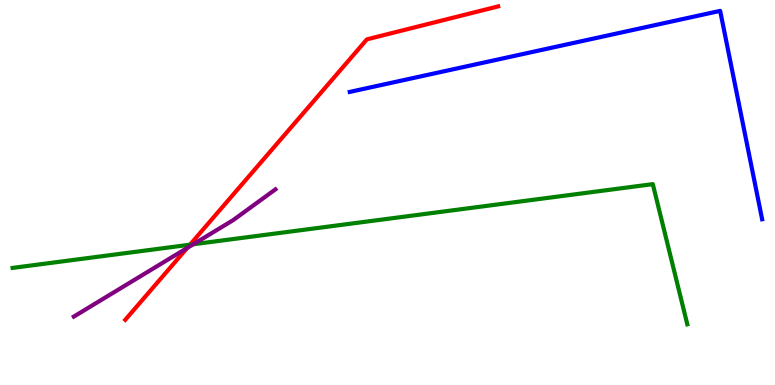[{'lines': ['blue', 'red'], 'intersections': []}, {'lines': ['green', 'red'], 'intersections': [{'x': 2.45, 'y': 3.64}]}, {'lines': ['purple', 'red'], 'intersections': [{'x': 2.42, 'y': 3.56}]}, {'lines': ['blue', 'green'], 'intersections': []}, {'lines': ['blue', 'purple'], 'intersections': []}, {'lines': ['green', 'purple'], 'intersections': [{'x': 2.49, 'y': 3.66}]}]